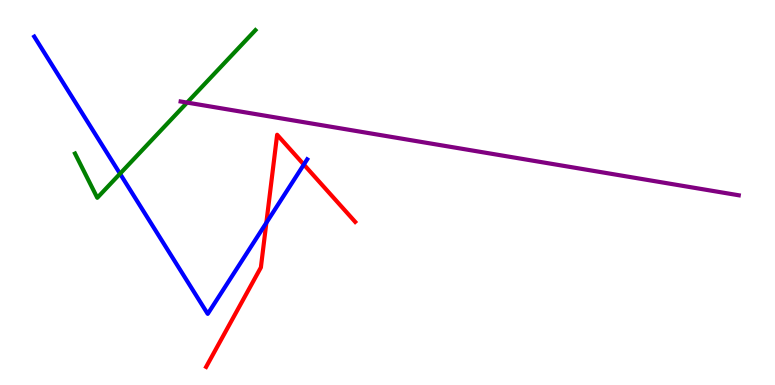[{'lines': ['blue', 'red'], 'intersections': [{'x': 3.44, 'y': 4.21}, {'x': 3.92, 'y': 5.73}]}, {'lines': ['green', 'red'], 'intersections': []}, {'lines': ['purple', 'red'], 'intersections': []}, {'lines': ['blue', 'green'], 'intersections': [{'x': 1.55, 'y': 5.49}]}, {'lines': ['blue', 'purple'], 'intersections': []}, {'lines': ['green', 'purple'], 'intersections': [{'x': 2.41, 'y': 7.34}]}]